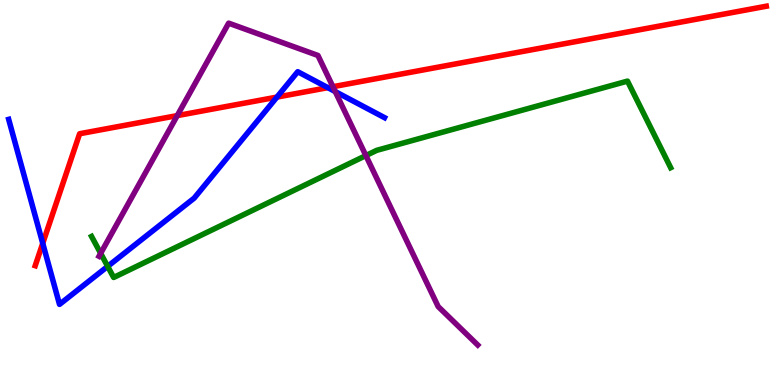[{'lines': ['blue', 'red'], 'intersections': [{'x': 0.552, 'y': 3.68}, {'x': 3.57, 'y': 7.48}, {'x': 4.23, 'y': 7.72}]}, {'lines': ['green', 'red'], 'intersections': []}, {'lines': ['purple', 'red'], 'intersections': [{'x': 2.29, 'y': 7.0}, {'x': 4.3, 'y': 7.75}]}, {'lines': ['blue', 'green'], 'intersections': [{'x': 1.39, 'y': 3.08}]}, {'lines': ['blue', 'purple'], 'intersections': [{'x': 4.33, 'y': 7.62}]}, {'lines': ['green', 'purple'], 'intersections': [{'x': 1.3, 'y': 3.42}, {'x': 4.72, 'y': 5.96}]}]